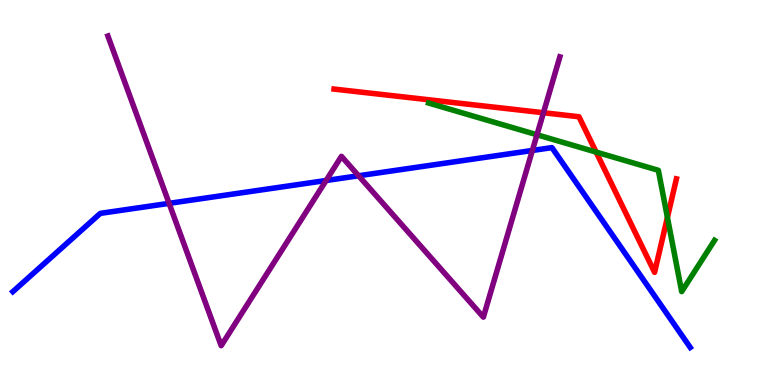[{'lines': ['blue', 'red'], 'intersections': []}, {'lines': ['green', 'red'], 'intersections': [{'x': 7.69, 'y': 6.05}, {'x': 8.61, 'y': 4.35}]}, {'lines': ['purple', 'red'], 'intersections': [{'x': 7.01, 'y': 7.07}]}, {'lines': ['blue', 'green'], 'intersections': []}, {'lines': ['blue', 'purple'], 'intersections': [{'x': 2.18, 'y': 4.72}, {'x': 4.21, 'y': 5.31}, {'x': 4.63, 'y': 5.43}, {'x': 6.87, 'y': 6.09}]}, {'lines': ['green', 'purple'], 'intersections': [{'x': 6.93, 'y': 6.5}]}]